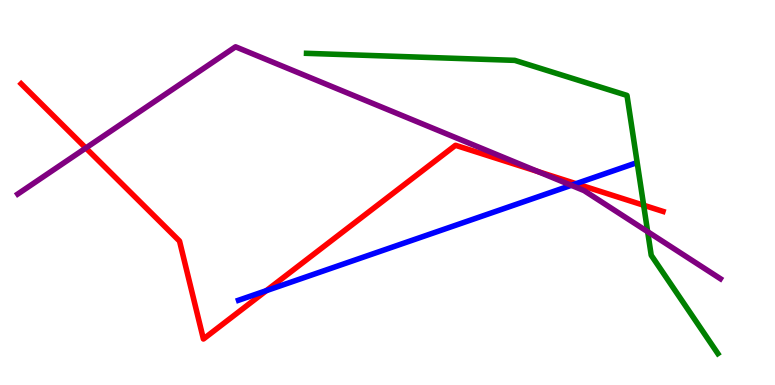[{'lines': ['blue', 'red'], 'intersections': [{'x': 3.44, 'y': 2.45}, {'x': 7.43, 'y': 5.23}]}, {'lines': ['green', 'red'], 'intersections': [{'x': 8.31, 'y': 4.67}]}, {'lines': ['purple', 'red'], 'intersections': [{'x': 1.11, 'y': 6.16}, {'x': 6.94, 'y': 5.54}]}, {'lines': ['blue', 'green'], 'intersections': []}, {'lines': ['blue', 'purple'], 'intersections': [{'x': 7.37, 'y': 5.19}]}, {'lines': ['green', 'purple'], 'intersections': [{'x': 8.36, 'y': 3.98}]}]